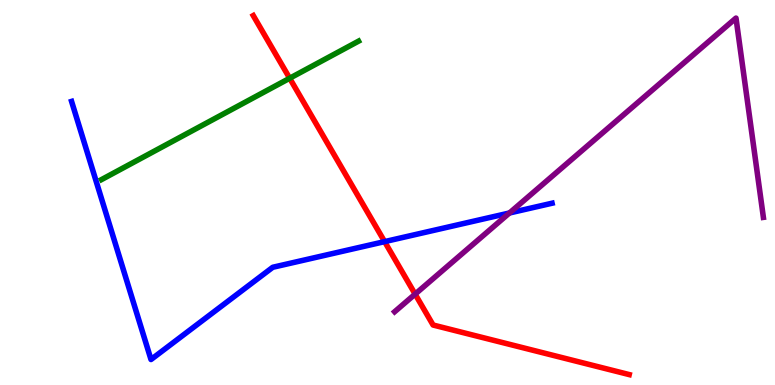[{'lines': ['blue', 'red'], 'intersections': [{'x': 4.96, 'y': 3.72}]}, {'lines': ['green', 'red'], 'intersections': [{'x': 3.74, 'y': 7.97}]}, {'lines': ['purple', 'red'], 'intersections': [{'x': 5.36, 'y': 2.36}]}, {'lines': ['blue', 'green'], 'intersections': []}, {'lines': ['blue', 'purple'], 'intersections': [{'x': 6.57, 'y': 4.47}]}, {'lines': ['green', 'purple'], 'intersections': []}]